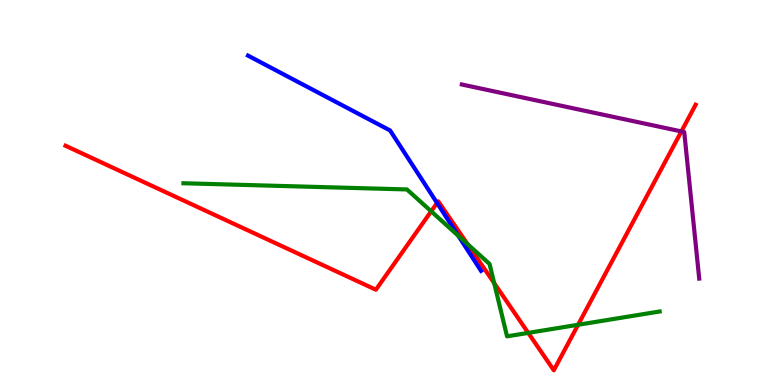[{'lines': ['blue', 'red'], 'intersections': [{'x': 5.64, 'y': 4.73}]}, {'lines': ['green', 'red'], 'intersections': [{'x': 5.56, 'y': 4.51}, {'x': 6.03, 'y': 3.66}, {'x': 6.38, 'y': 2.65}, {'x': 6.82, 'y': 1.35}, {'x': 7.46, 'y': 1.56}]}, {'lines': ['purple', 'red'], 'intersections': [{'x': 8.79, 'y': 6.59}]}, {'lines': ['blue', 'green'], 'intersections': [{'x': 5.91, 'y': 3.88}]}, {'lines': ['blue', 'purple'], 'intersections': []}, {'lines': ['green', 'purple'], 'intersections': []}]